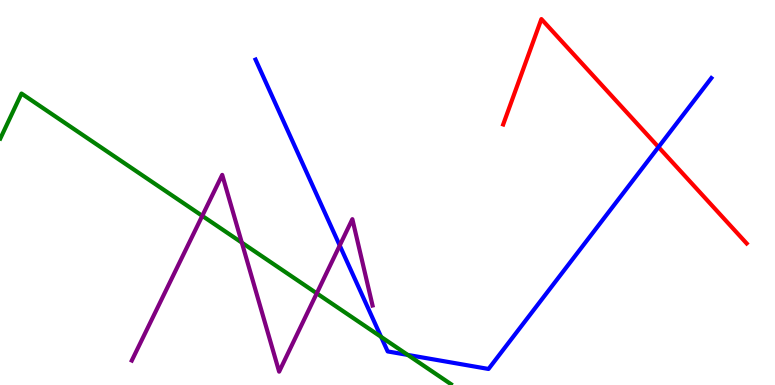[{'lines': ['blue', 'red'], 'intersections': [{'x': 8.5, 'y': 6.18}]}, {'lines': ['green', 'red'], 'intersections': []}, {'lines': ['purple', 'red'], 'intersections': []}, {'lines': ['blue', 'green'], 'intersections': [{'x': 4.92, 'y': 1.25}, {'x': 5.26, 'y': 0.781}]}, {'lines': ['blue', 'purple'], 'intersections': [{'x': 4.38, 'y': 3.62}]}, {'lines': ['green', 'purple'], 'intersections': [{'x': 2.61, 'y': 4.39}, {'x': 3.12, 'y': 3.7}, {'x': 4.09, 'y': 2.38}]}]